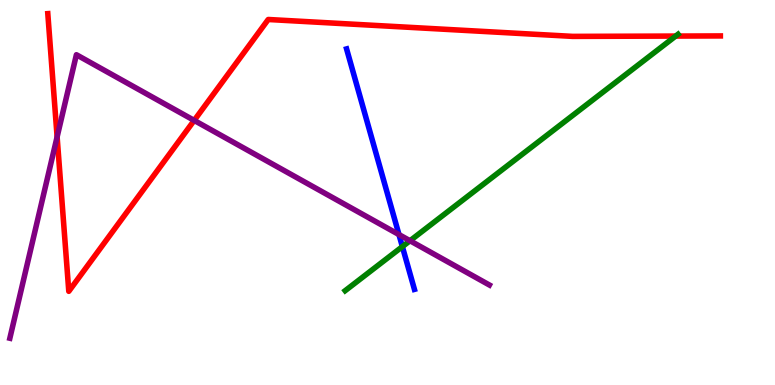[{'lines': ['blue', 'red'], 'intersections': []}, {'lines': ['green', 'red'], 'intersections': [{'x': 8.72, 'y': 9.06}]}, {'lines': ['purple', 'red'], 'intersections': [{'x': 0.737, 'y': 6.44}, {'x': 2.51, 'y': 6.87}]}, {'lines': ['blue', 'green'], 'intersections': [{'x': 5.19, 'y': 3.59}]}, {'lines': ['blue', 'purple'], 'intersections': [{'x': 5.15, 'y': 3.91}]}, {'lines': ['green', 'purple'], 'intersections': [{'x': 5.29, 'y': 3.75}]}]